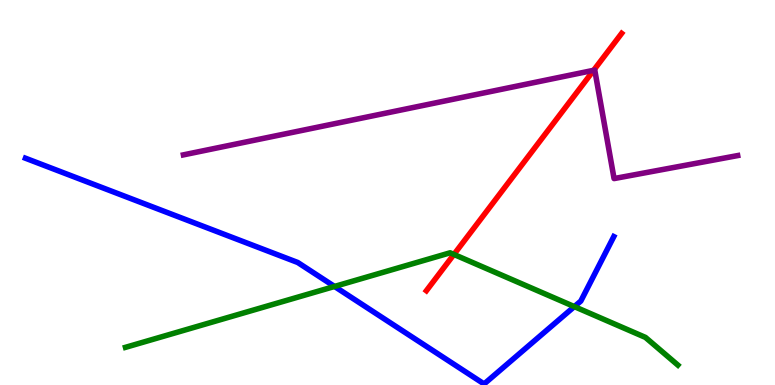[{'lines': ['blue', 'red'], 'intersections': []}, {'lines': ['green', 'red'], 'intersections': [{'x': 5.86, 'y': 3.39}]}, {'lines': ['purple', 'red'], 'intersections': [{'x': 7.66, 'y': 8.17}]}, {'lines': ['blue', 'green'], 'intersections': [{'x': 4.32, 'y': 2.56}, {'x': 7.41, 'y': 2.04}]}, {'lines': ['blue', 'purple'], 'intersections': []}, {'lines': ['green', 'purple'], 'intersections': []}]